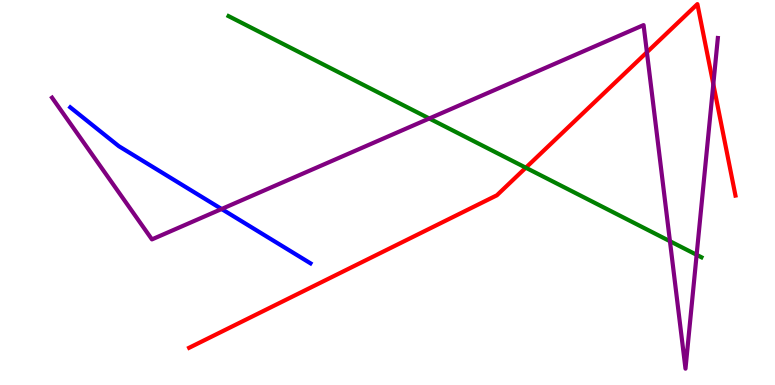[{'lines': ['blue', 'red'], 'intersections': []}, {'lines': ['green', 'red'], 'intersections': [{'x': 6.78, 'y': 5.64}]}, {'lines': ['purple', 'red'], 'intersections': [{'x': 8.35, 'y': 8.64}, {'x': 9.2, 'y': 7.81}]}, {'lines': ['blue', 'green'], 'intersections': []}, {'lines': ['blue', 'purple'], 'intersections': [{'x': 2.86, 'y': 4.57}]}, {'lines': ['green', 'purple'], 'intersections': [{'x': 5.54, 'y': 6.92}, {'x': 8.64, 'y': 3.73}, {'x': 8.99, 'y': 3.38}]}]